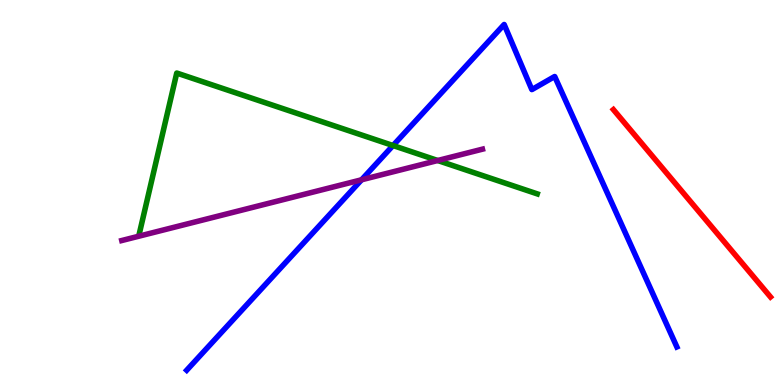[{'lines': ['blue', 'red'], 'intersections': []}, {'lines': ['green', 'red'], 'intersections': []}, {'lines': ['purple', 'red'], 'intersections': []}, {'lines': ['blue', 'green'], 'intersections': [{'x': 5.07, 'y': 6.22}]}, {'lines': ['blue', 'purple'], 'intersections': [{'x': 4.67, 'y': 5.33}]}, {'lines': ['green', 'purple'], 'intersections': [{'x': 5.65, 'y': 5.83}]}]